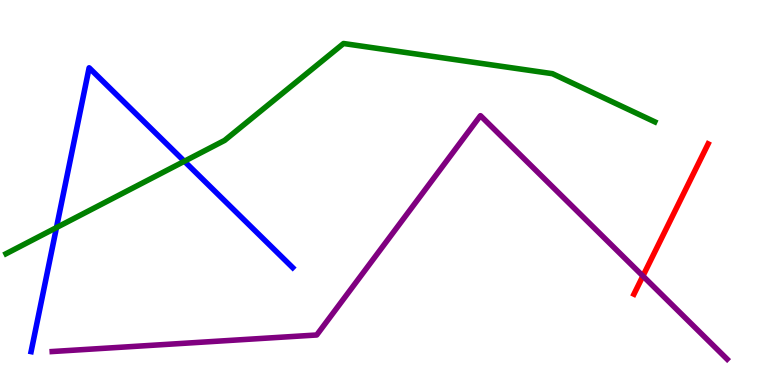[{'lines': ['blue', 'red'], 'intersections': []}, {'lines': ['green', 'red'], 'intersections': []}, {'lines': ['purple', 'red'], 'intersections': [{'x': 8.3, 'y': 2.83}]}, {'lines': ['blue', 'green'], 'intersections': [{'x': 0.729, 'y': 4.09}, {'x': 2.38, 'y': 5.81}]}, {'lines': ['blue', 'purple'], 'intersections': []}, {'lines': ['green', 'purple'], 'intersections': []}]